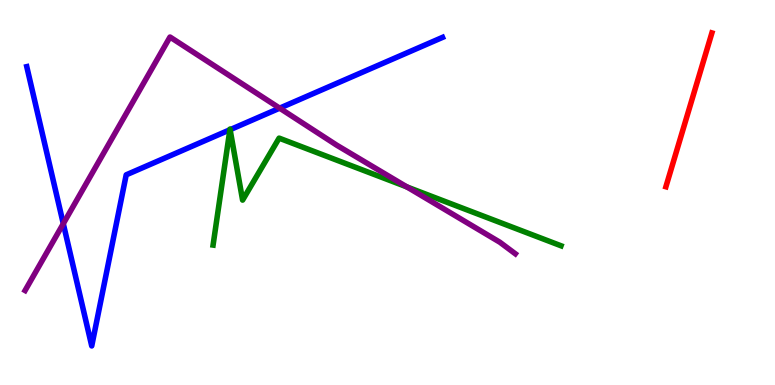[{'lines': ['blue', 'red'], 'intersections': []}, {'lines': ['green', 'red'], 'intersections': []}, {'lines': ['purple', 'red'], 'intersections': []}, {'lines': ['blue', 'green'], 'intersections': [{'x': 2.97, 'y': 6.63}, {'x': 2.97, 'y': 6.63}]}, {'lines': ['blue', 'purple'], 'intersections': [{'x': 0.817, 'y': 4.19}, {'x': 3.61, 'y': 7.19}]}, {'lines': ['green', 'purple'], 'intersections': [{'x': 5.25, 'y': 5.15}]}]